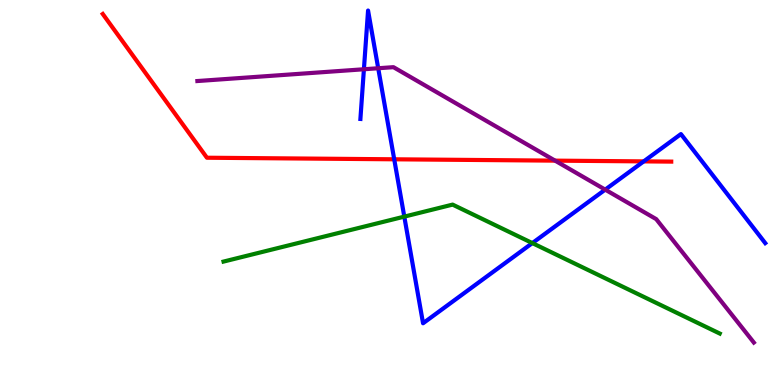[{'lines': ['blue', 'red'], 'intersections': [{'x': 5.09, 'y': 5.86}, {'x': 8.31, 'y': 5.81}]}, {'lines': ['green', 'red'], 'intersections': []}, {'lines': ['purple', 'red'], 'intersections': [{'x': 7.16, 'y': 5.83}]}, {'lines': ['blue', 'green'], 'intersections': [{'x': 5.22, 'y': 4.37}, {'x': 6.87, 'y': 3.69}]}, {'lines': ['blue', 'purple'], 'intersections': [{'x': 4.7, 'y': 8.2}, {'x': 4.88, 'y': 8.23}, {'x': 7.81, 'y': 5.07}]}, {'lines': ['green', 'purple'], 'intersections': []}]